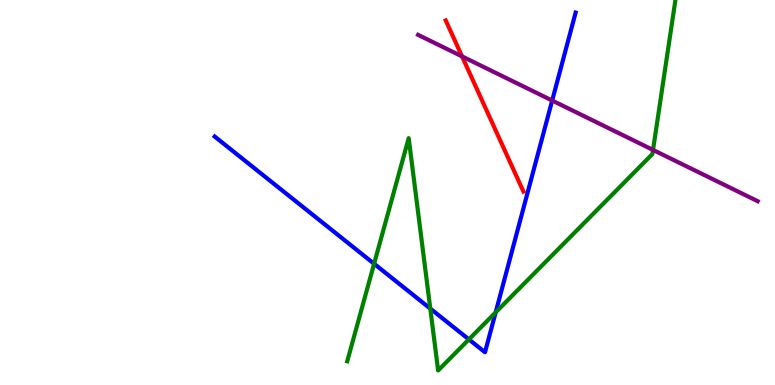[{'lines': ['blue', 'red'], 'intersections': []}, {'lines': ['green', 'red'], 'intersections': []}, {'lines': ['purple', 'red'], 'intersections': [{'x': 5.96, 'y': 8.54}]}, {'lines': ['blue', 'green'], 'intersections': [{'x': 4.83, 'y': 3.15}, {'x': 5.55, 'y': 1.98}, {'x': 6.05, 'y': 1.18}, {'x': 6.4, 'y': 1.89}]}, {'lines': ['blue', 'purple'], 'intersections': [{'x': 7.12, 'y': 7.39}]}, {'lines': ['green', 'purple'], 'intersections': [{'x': 8.43, 'y': 6.11}]}]